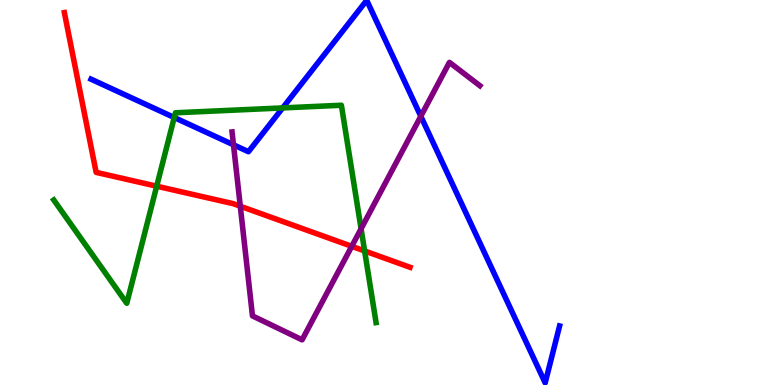[{'lines': ['blue', 'red'], 'intersections': []}, {'lines': ['green', 'red'], 'intersections': [{'x': 2.02, 'y': 5.16}, {'x': 4.7, 'y': 3.48}]}, {'lines': ['purple', 'red'], 'intersections': [{'x': 3.1, 'y': 4.64}, {'x': 4.54, 'y': 3.6}]}, {'lines': ['blue', 'green'], 'intersections': [{'x': 2.25, 'y': 6.95}, {'x': 3.65, 'y': 7.2}]}, {'lines': ['blue', 'purple'], 'intersections': [{'x': 3.01, 'y': 6.24}, {'x': 5.43, 'y': 6.98}]}, {'lines': ['green', 'purple'], 'intersections': [{'x': 4.66, 'y': 4.06}]}]